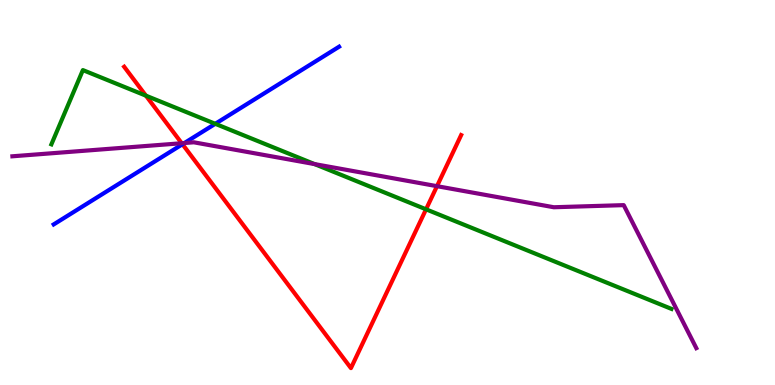[{'lines': ['blue', 'red'], 'intersections': [{'x': 2.35, 'y': 6.25}]}, {'lines': ['green', 'red'], 'intersections': [{'x': 1.88, 'y': 7.51}, {'x': 5.5, 'y': 4.56}]}, {'lines': ['purple', 'red'], 'intersections': [{'x': 2.34, 'y': 6.28}, {'x': 5.64, 'y': 5.16}]}, {'lines': ['blue', 'green'], 'intersections': [{'x': 2.78, 'y': 6.78}]}, {'lines': ['blue', 'purple'], 'intersections': [{'x': 2.38, 'y': 6.29}]}, {'lines': ['green', 'purple'], 'intersections': [{'x': 4.06, 'y': 5.74}]}]